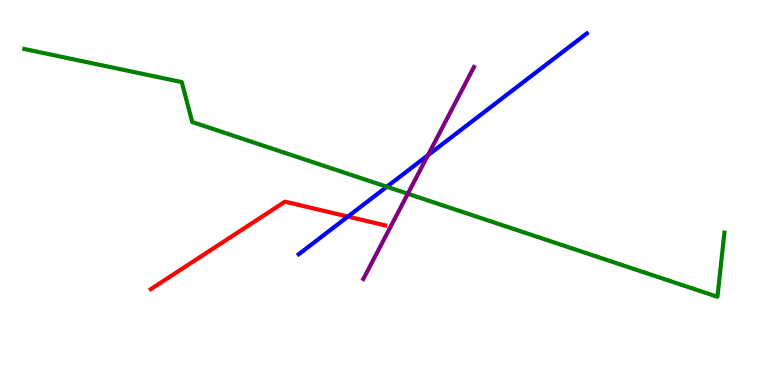[{'lines': ['blue', 'red'], 'intersections': [{'x': 4.49, 'y': 4.37}]}, {'lines': ['green', 'red'], 'intersections': []}, {'lines': ['purple', 'red'], 'intersections': []}, {'lines': ['blue', 'green'], 'intersections': [{'x': 4.99, 'y': 5.15}]}, {'lines': ['blue', 'purple'], 'intersections': [{'x': 5.52, 'y': 5.97}]}, {'lines': ['green', 'purple'], 'intersections': [{'x': 5.26, 'y': 4.97}]}]